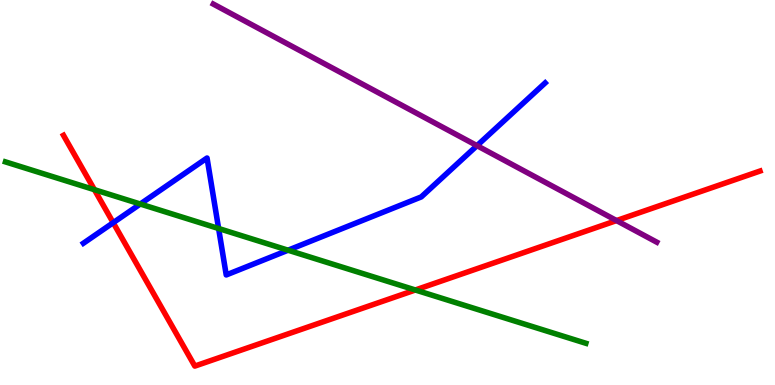[{'lines': ['blue', 'red'], 'intersections': [{'x': 1.46, 'y': 4.22}]}, {'lines': ['green', 'red'], 'intersections': [{'x': 1.22, 'y': 5.07}, {'x': 5.36, 'y': 2.47}]}, {'lines': ['purple', 'red'], 'intersections': [{'x': 7.96, 'y': 4.27}]}, {'lines': ['blue', 'green'], 'intersections': [{'x': 1.81, 'y': 4.7}, {'x': 2.82, 'y': 4.06}, {'x': 3.72, 'y': 3.5}]}, {'lines': ['blue', 'purple'], 'intersections': [{'x': 6.15, 'y': 6.22}]}, {'lines': ['green', 'purple'], 'intersections': []}]